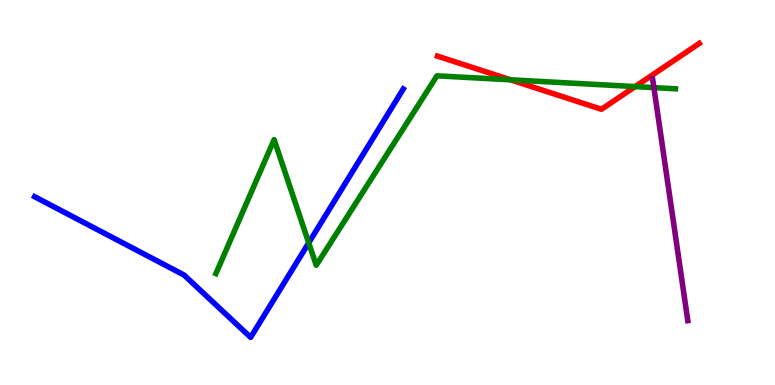[{'lines': ['blue', 'red'], 'intersections': []}, {'lines': ['green', 'red'], 'intersections': [{'x': 6.59, 'y': 7.93}, {'x': 8.2, 'y': 7.75}]}, {'lines': ['purple', 'red'], 'intersections': []}, {'lines': ['blue', 'green'], 'intersections': [{'x': 3.98, 'y': 3.69}]}, {'lines': ['blue', 'purple'], 'intersections': []}, {'lines': ['green', 'purple'], 'intersections': [{'x': 8.44, 'y': 7.72}]}]